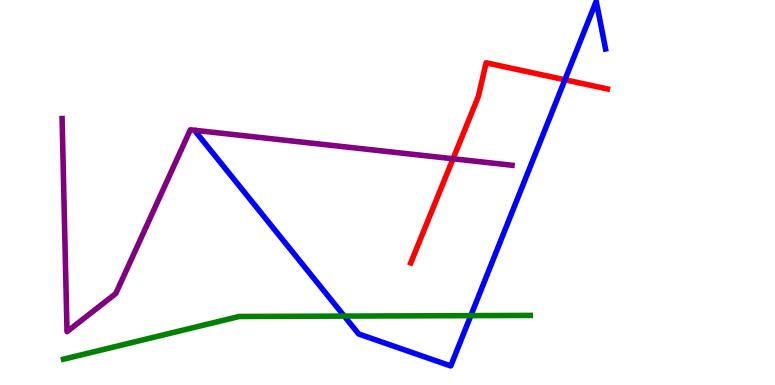[{'lines': ['blue', 'red'], 'intersections': [{'x': 7.29, 'y': 7.93}]}, {'lines': ['green', 'red'], 'intersections': []}, {'lines': ['purple', 'red'], 'intersections': [{'x': 5.85, 'y': 5.88}]}, {'lines': ['blue', 'green'], 'intersections': [{'x': 4.44, 'y': 1.79}, {'x': 6.07, 'y': 1.8}]}, {'lines': ['blue', 'purple'], 'intersections': []}, {'lines': ['green', 'purple'], 'intersections': []}]